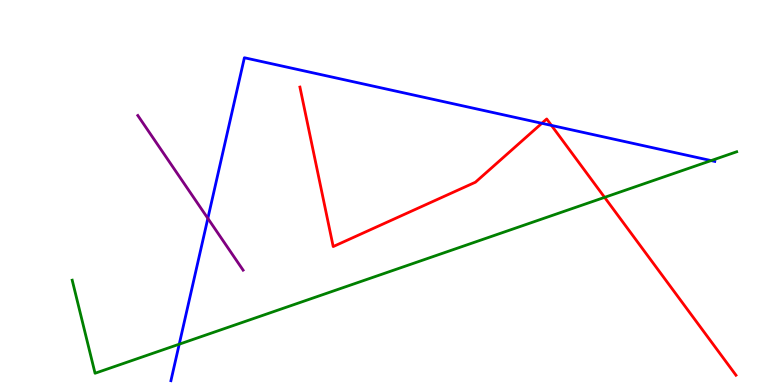[{'lines': ['blue', 'red'], 'intersections': [{'x': 6.99, 'y': 6.8}, {'x': 7.12, 'y': 6.74}]}, {'lines': ['green', 'red'], 'intersections': [{'x': 7.8, 'y': 4.87}]}, {'lines': ['purple', 'red'], 'intersections': []}, {'lines': ['blue', 'green'], 'intersections': [{'x': 2.31, 'y': 1.06}, {'x': 9.18, 'y': 5.83}]}, {'lines': ['blue', 'purple'], 'intersections': [{'x': 2.68, 'y': 4.33}]}, {'lines': ['green', 'purple'], 'intersections': []}]